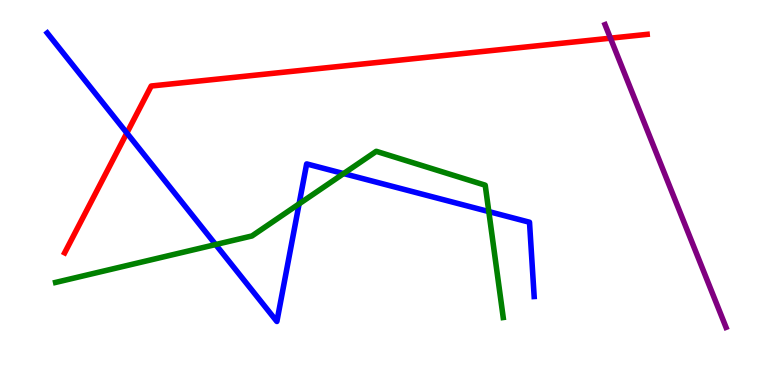[{'lines': ['blue', 'red'], 'intersections': [{'x': 1.64, 'y': 6.55}]}, {'lines': ['green', 'red'], 'intersections': []}, {'lines': ['purple', 'red'], 'intersections': [{'x': 7.88, 'y': 9.01}]}, {'lines': ['blue', 'green'], 'intersections': [{'x': 2.78, 'y': 3.65}, {'x': 3.86, 'y': 4.7}, {'x': 4.43, 'y': 5.49}, {'x': 6.31, 'y': 4.5}]}, {'lines': ['blue', 'purple'], 'intersections': []}, {'lines': ['green', 'purple'], 'intersections': []}]